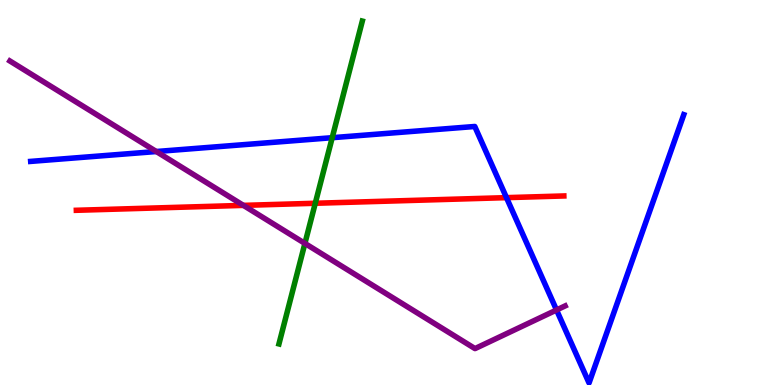[{'lines': ['blue', 'red'], 'intersections': [{'x': 6.54, 'y': 4.87}]}, {'lines': ['green', 'red'], 'intersections': [{'x': 4.07, 'y': 4.72}]}, {'lines': ['purple', 'red'], 'intersections': [{'x': 3.14, 'y': 4.67}]}, {'lines': ['blue', 'green'], 'intersections': [{'x': 4.29, 'y': 6.42}]}, {'lines': ['blue', 'purple'], 'intersections': [{'x': 2.02, 'y': 6.06}, {'x': 7.18, 'y': 1.95}]}, {'lines': ['green', 'purple'], 'intersections': [{'x': 3.93, 'y': 3.68}]}]